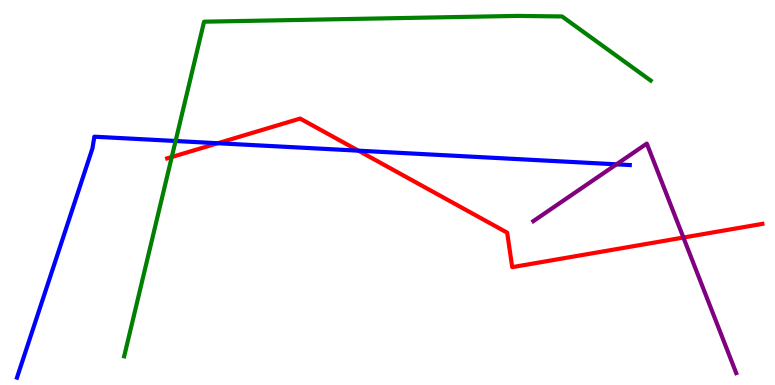[{'lines': ['blue', 'red'], 'intersections': [{'x': 2.81, 'y': 6.28}, {'x': 4.62, 'y': 6.09}]}, {'lines': ['green', 'red'], 'intersections': [{'x': 2.22, 'y': 5.92}]}, {'lines': ['purple', 'red'], 'intersections': [{'x': 8.82, 'y': 3.83}]}, {'lines': ['blue', 'green'], 'intersections': [{'x': 2.27, 'y': 6.34}]}, {'lines': ['blue', 'purple'], 'intersections': [{'x': 7.95, 'y': 5.73}]}, {'lines': ['green', 'purple'], 'intersections': []}]